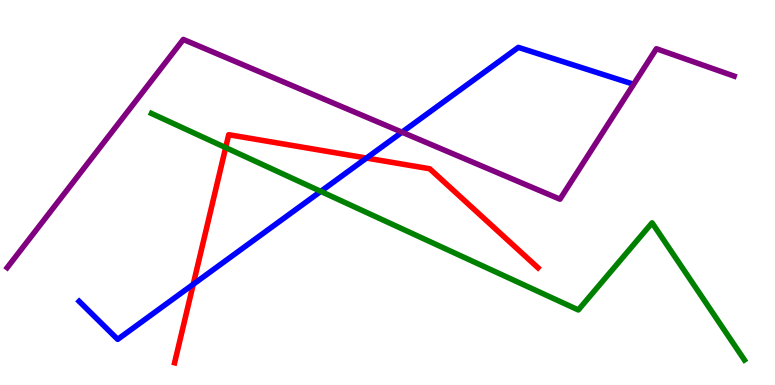[{'lines': ['blue', 'red'], 'intersections': [{'x': 2.49, 'y': 2.62}, {'x': 4.73, 'y': 5.89}]}, {'lines': ['green', 'red'], 'intersections': [{'x': 2.91, 'y': 6.17}]}, {'lines': ['purple', 'red'], 'intersections': []}, {'lines': ['blue', 'green'], 'intersections': [{'x': 4.14, 'y': 5.03}]}, {'lines': ['blue', 'purple'], 'intersections': [{'x': 5.19, 'y': 6.57}]}, {'lines': ['green', 'purple'], 'intersections': []}]